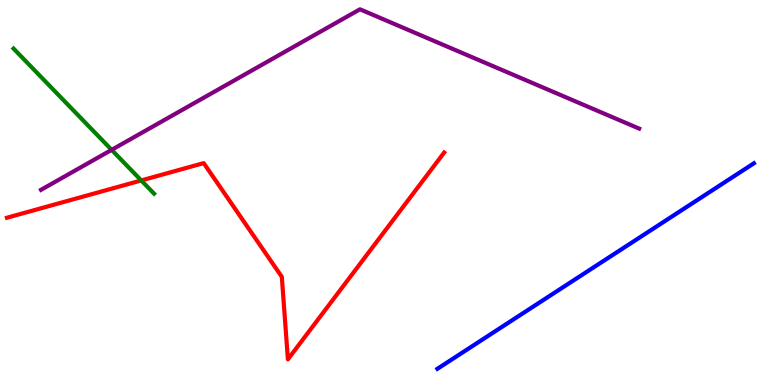[{'lines': ['blue', 'red'], 'intersections': []}, {'lines': ['green', 'red'], 'intersections': [{'x': 1.82, 'y': 5.31}]}, {'lines': ['purple', 'red'], 'intersections': []}, {'lines': ['blue', 'green'], 'intersections': []}, {'lines': ['blue', 'purple'], 'intersections': []}, {'lines': ['green', 'purple'], 'intersections': [{'x': 1.44, 'y': 6.11}]}]